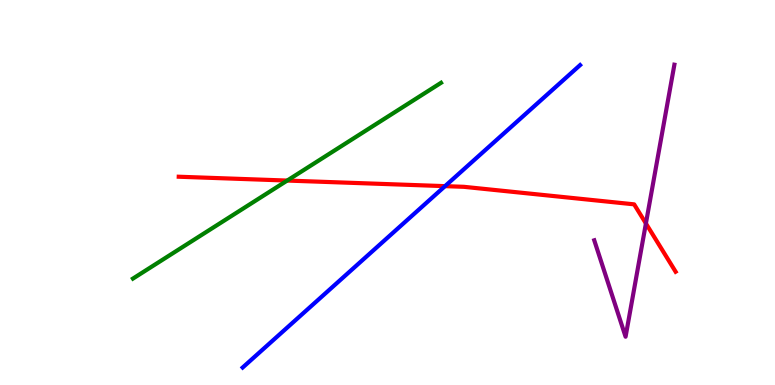[{'lines': ['blue', 'red'], 'intersections': [{'x': 5.74, 'y': 5.16}]}, {'lines': ['green', 'red'], 'intersections': [{'x': 3.71, 'y': 5.31}]}, {'lines': ['purple', 'red'], 'intersections': [{'x': 8.33, 'y': 4.2}]}, {'lines': ['blue', 'green'], 'intersections': []}, {'lines': ['blue', 'purple'], 'intersections': []}, {'lines': ['green', 'purple'], 'intersections': []}]